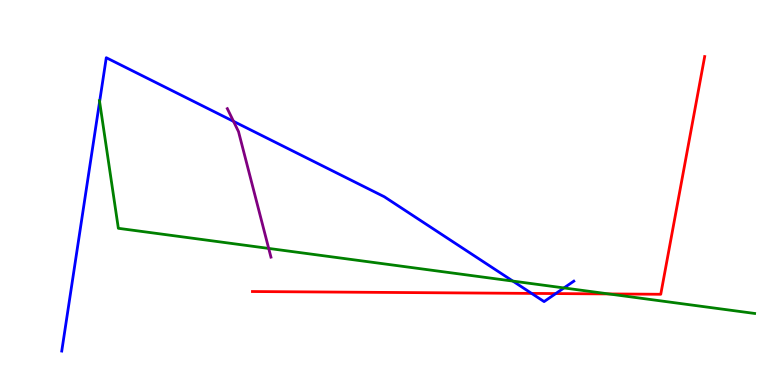[{'lines': ['blue', 'red'], 'intersections': [{'x': 6.86, 'y': 2.38}, {'x': 7.17, 'y': 2.37}]}, {'lines': ['green', 'red'], 'intersections': [{'x': 7.85, 'y': 2.37}]}, {'lines': ['purple', 'red'], 'intersections': []}, {'lines': ['blue', 'green'], 'intersections': [{'x': 1.29, 'y': 7.36}, {'x': 6.62, 'y': 2.7}, {'x': 7.28, 'y': 2.52}]}, {'lines': ['blue', 'purple'], 'intersections': [{'x': 3.01, 'y': 6.85}]}, {'lines': ['green', 'purple'], 'intersections': [{'x': 3.47, 'y': 3.55}]}]